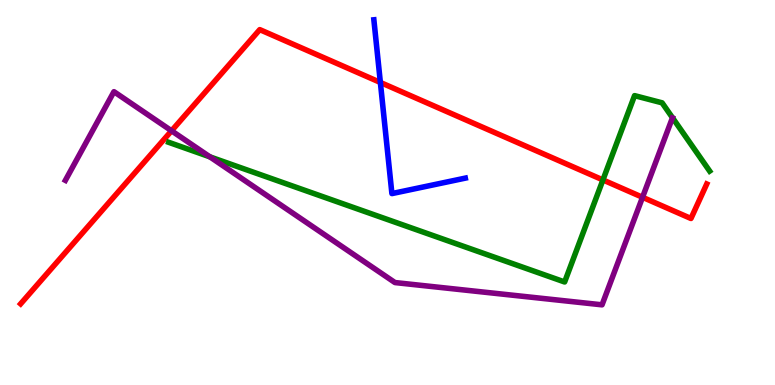[{'lines': ['blue', 'red'], 'intersections': [{'x': 4.91, 'y': 7.86}]}, {'lines': ['green', 'red'], 'intersections': [{'x': 7.78, 'y': 5.33}]}, {'lines': ['purple', 'red'], 'intersections': [{'x': 2.21, 'y': 6.6}, {'x': 8.29, 'y': 4.88}]}, {'lines': ['blue', 'green'], 'intersections': []}, {'lines': ['blue', 'purple'], 'intersections': []}, {'lines': ['green', 'purple'], 'intersections': [{'x': 2.71, 'y': 5.93}]}]